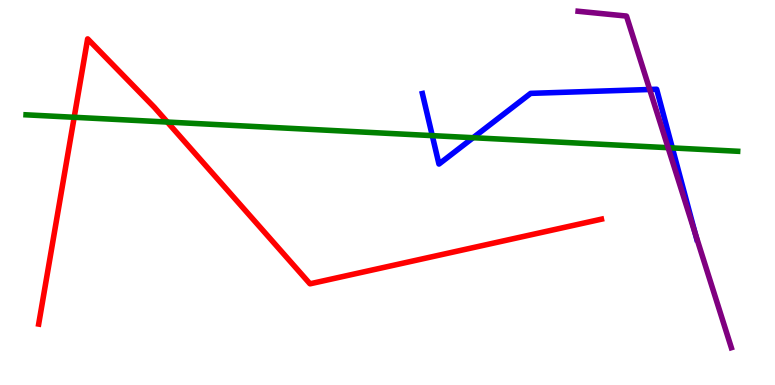[{'lines': ['blue', 'red'], 'intersections': []}, {'lines': ['green', 'red'], 'intersections': [{'x': 0.957, 'y': 6.95}, {'x': 2.16, 'y': 6.83}]}, {'lines': ['purple', 'red'], 'intersections': []}, {'lines': ['blue', 'green'], 'intersections': [{'x': 5.58, 'y': 6.48}, {'x': 6.1, 'y': 6.42}, {'x': 8.68, 'y': 6.16}]}, {'lines': ['blue', 'purple'], 'intersections': [{'x': 8.38, 'y': 7.68}, {'x': 8.97, 'y': 3.94}]}, {'lines': ['green', 'purple'], 'intersections': [{'x': 8.62, 'y': 6.16}]}]